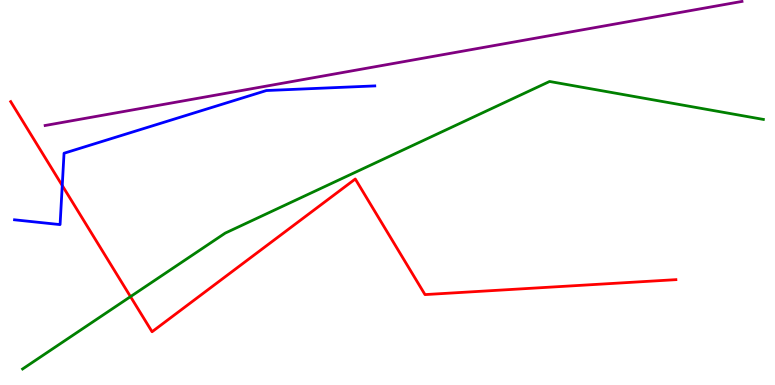[{'lines': ['blue', 'red'], 'intersections': [{'x': 0.803, 'y': 5.18}]}, {'lines': ['green', 'red'], 'intersections': [{'x': 1.68, 'y': 2.3}]}, {'lines': ['purple', 'red'], 'intersections': []}, {'lines': ['blue', 'green'], 'intersections': []}, {'lines': ['blue', 'purple'], 'intersections': []}, {'lines': ['green', 'purple'], 'intersections': []}]